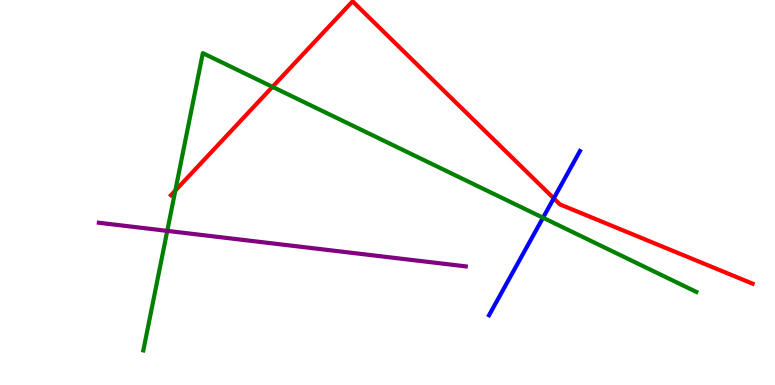[{'lines': ['blue', 'red'], 'intersections': [{'x': 7.15, 'y': 4.85}]}, {'lines': ['green', 'red'], 'intersections': [{'x': 2.26, 'y': 5.05}, {'x': 3.52, 'y': 7.74}]}, {'lines': ['purple', 'red'], 'intersections': []}, {'lines': ['blue', 'green'], 'intersections': [{'x': 7.01, 'y': 4.34}]}, {'lines': ['blue', 'purple'], 'intersections': []}, {'lines': ['green', 'purple'], 'intersections': [{'x': 2.16, 'y': 4.0}]}]